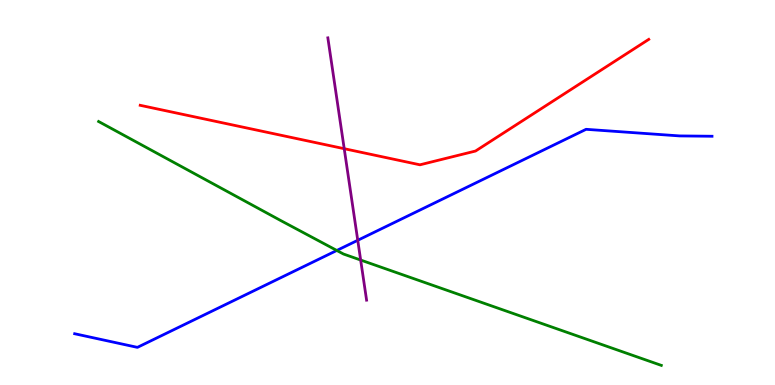[{'lines': ['blue', 'red'], 'intersections': []}, {'lines': ['green', 'red'], 'intersections': []}, {'lines': ['purple', 'red'], 'intersections': [{'x': 4.44, 'y': 6.14}]}, {'lines': ['blue', 'green'], 'intersections': [{'x': 4.35, 'y': 3.49}]}, {'lines': ['blue', 'purple'], 'intersections': [{'x': 4.62, 'y': 3.76}]}, {'lines': ['green', 'purple'], 'intersections': [{'x': 4.65, 'y': 3.25}]}]